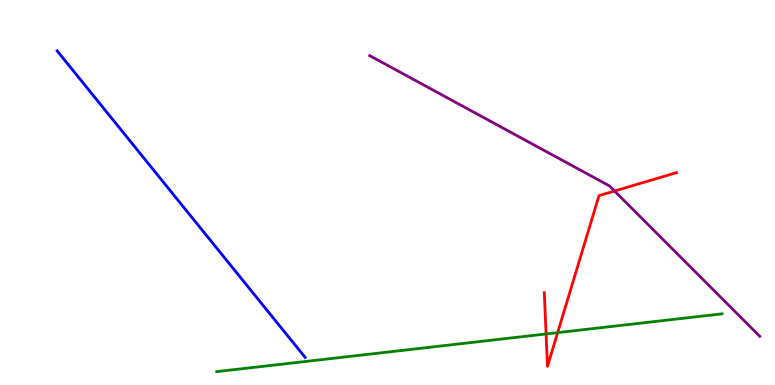[{'lines': ['blue', 'red'], 'intersections': []}, {'lines': ['green', 'red'], 'intersections': [{'x': 7.05, 'y': 1.33}, {'x': 7.2, 'y': 1.36}]}, {'lines': ['purple', 'red'], 'intersections': [{'x': 7.93, 'y': 5.04}]}, {'lines': ['blue', 'green'], 'intersections': []}, {'lines': ['blue', 'purple'], 'intersections': []}, {'lines': ['green', 'purple'], 'intersections': []}]